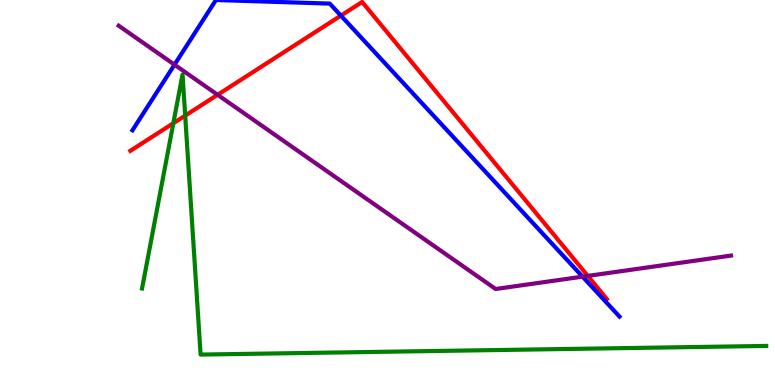[{'lines': ['blue', 'red'], 'intersections': [{'x': 4.4, 'y': 9.59}]}, {'lines': ['green', 'red'], 'intersections': [{'x': 2.24, 'y': 6.8}, {'x': 2.39, 'y': 7.0}]}, {'lines': ['purple', 'red'], 'intersections': [{'x': 2.81, 'y': 7.54}, {'x': 7.58, 'y': 2.83}]}, {'lines': ['blue', 'green'], 'intersections': []}, {'lines': ['blue', 'purple'], 'intersections': [{'x': 2.25, 'y': 8.32}, {'x': 7.52, 'y': 2.81}]}, {'lines': ['green', 'purple'], 'intersections': []}]